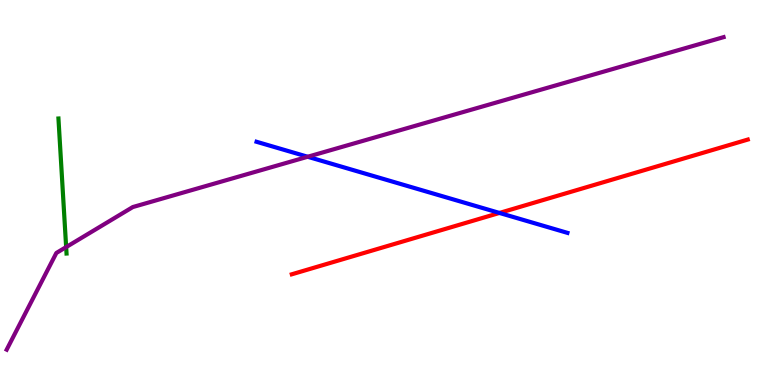[{'lines': ['blue', 'red'], 'intersections': [{'x': 6.44, 'y': 4.47}]}, {'lines': ['green', 'red'], 'intersections': []}, {'lines': ['purple', 'red'], 'intersections': []}, {'lines': ['blue', 'green'], 'intersections': []}, {'lines': ['blue', 'purple'], 'intersections': [{'x': 3.97, 'y': 5.93}]}, {'lines': ['green', 'purple'], 'intersections': [{'x': 0.854, 'y': 3.58}]}]